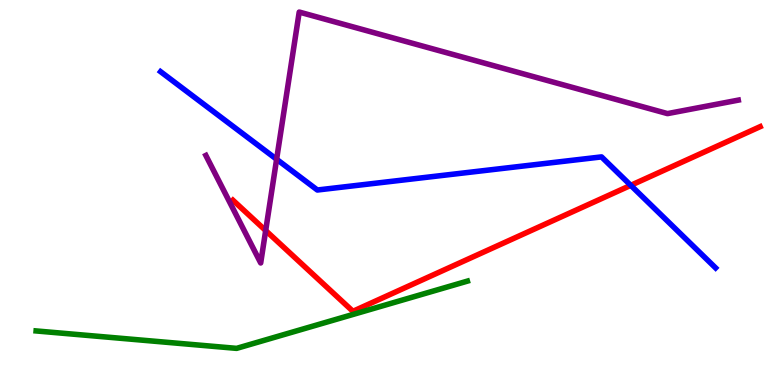[{'lines': ['blue', 'red'], 'intersections': [{'x': 8.14, 'y': 5.19}]}, {'lines': ['green', 'red'], 'intersections': []}, {'lines': ['purple', 'red'], 'intersections': [{'x': 3.43, 'y': 4.01}]}, {'lines': ['blue', 'green'], 'intersections': []}, {'lines': ['blue', 'purple'], 'intersections': [{'x': 3.57, 'y': 5.86}]}, {'lines': ['green', 'purple'], 'intersections': []}]